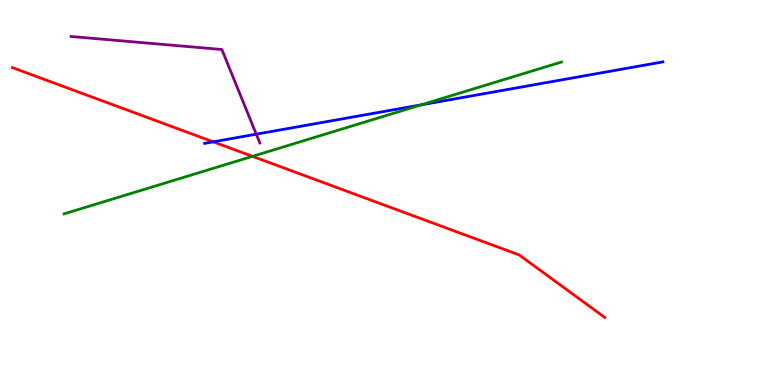[{'lines': ['blue', 'red'], 'intersections': [{'x': 2.75, 'y': 6.32}]}, {'lines': ['green', 'red'], 'intersections': [{'x': 3.26, 'y': 5.94}]}, {'lines': ['purple', 'red'], 'intersections': []}, {'lines': ['blue', 'green'], 'intersections': [{'x': 5.43, 'y': 7.28}]}, {'lines': ['blue', 'purple'], 'intersections': [{'x': 3.31, 'y': 6.51}]}, {'lines': ['green', 'purple'], 'intersections': []}]